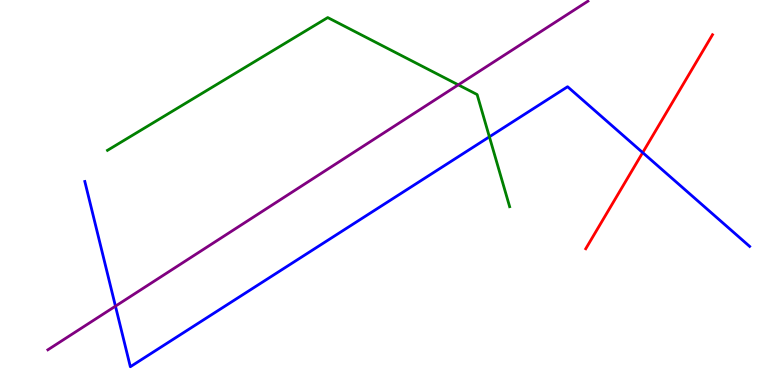[{'lines': ['blue', 'red'], 'intersections': [{'x': 8.29, 'y': 6.04}]}, {'lines': ['green', 'red'], 'intersections': []}, {'lines': ['purple', 'red'], 'intersections': []}, {'lines': ['blue', 'green'], 'intersections': [{'x': 6.31, 'y': 6.45}]}, {'lines': ['blue', 'purple'], 'intersections': [{'x': 1.49, 'y': 2.05}]}, {'lines': ['green', 'purple'], 'intersections': [{'x': 5.91, 'y': 7.8}]}]